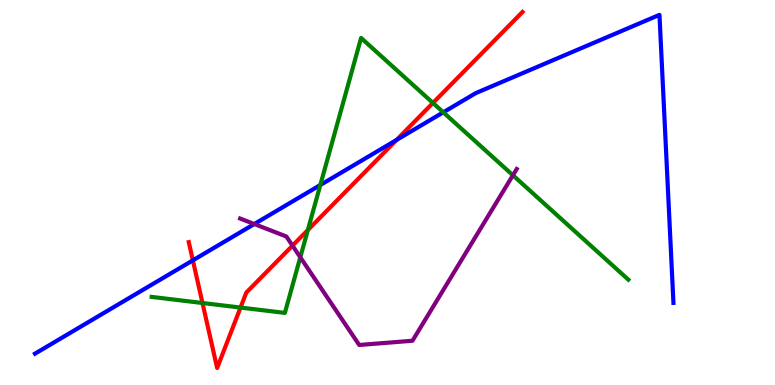[{'lines': ['blue', 'red'], 'intersections': [{'x': 2.49, 'y': 3.24}, {'x': 5.12, 'y': 6.36}]}, {'lines': ['green', 'red'], 'intersections': [{'x': 2.61, 'y': 2.13}, {'x': 3.1, 'y': 2.01}, {'x': 3.97, 'y': 4.02}, {'x': 5.59, 'y': 7.33}]}, {'lines': ['purple', 'red'], 'intersections': [{'x': 3.77, 'y': 3.62}]}, {'lines': ['blue', 'green'], 'intersections': [{'x': 4.13, 'y': 5.19}, {'x': 5.72, 'y': 7.08}]}, {'lines': ['blue', 'purple'], 'intersections': [{'x': 3.28, 'y': 4.18}]}, {'lines': ['green', 'purple'], 'intersections': [{'x': 3.87, 'y': 3.32}, {'x': 6.62, 'y': 5.45}]}]